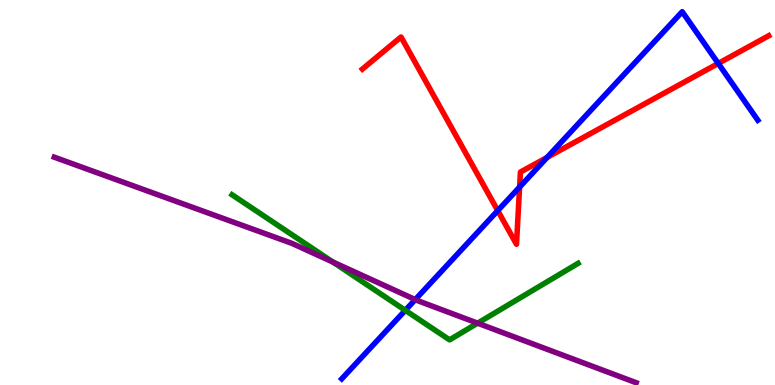[{'lines': ['blue', 'red'], 'intersections': [{'x': 6.42, 'y': 4.53}, {'x': 6.7, 'y': 5.14}, {'x': 7.06, 'y': 5.91}, {'x': 9.27, 'y': 8.35}]}, {'lines': ['green', 'red'], 'intersections': []}, {'lines': ['purple', 'red'], 'intersections': []}, {'lines': ['blue', 'green'], 'intersections': [{'x': 5.23, 'y': 1.94}]}, {'lines': ['blue', 'purple'], 'intersections': [{'x': 5.36, 'y': 2.22}]}, {'lines': ['green', 'purple'], 'intersections': [{'x': 4.3, 'y': 3.19}, {'x': 6.16, 'y': 1.61}]}]